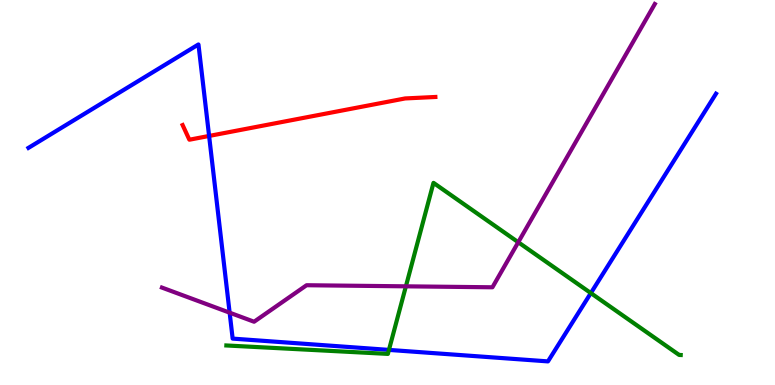[{'lines': ['blue', 'red'], 'intersections': [{'x': 2.7, 'y': 6.47}]}, {'lines': ['green', 'red'], 'intersections': []}, {'lines': ['purple', 'red'], 'intersections': []}, {'lines': ['blue', 'green'], 'intersections': [{'x': 5.02, 'y': 0.912}, {'x': 7.62, 'y': 2.39}]}, {'lines': ['blue', 'purple'], 'intersections': [{'x': 2.96, 'y': 1.88}]}, {'lines': ['green', 'purple'], 'intersections': [{'x': 5.24, 'y': 2.56}, {'x': 6.69, 'y': 3.71}]}]